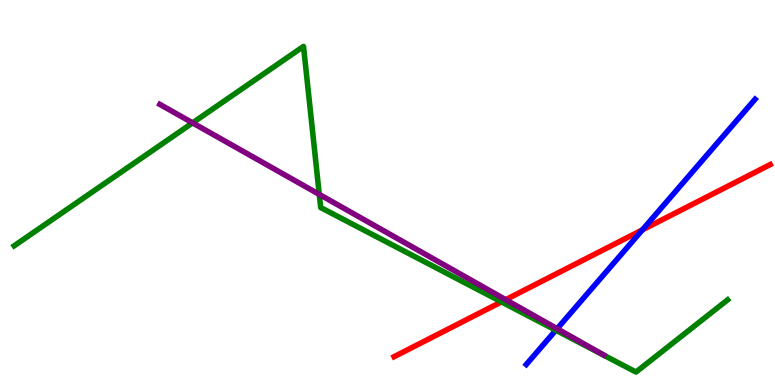[{'lines': ['blue', 'red'], 'intersections': [{'x': 8.29, 'y': 4.03}]}, {'lines': ['green', 'red'], 'intersections': [{'x': 6.47, 'y': 2.16}]}, {'lines': ['purple', 'red'], 'intersections': [{'x': 6.53, 'y': 2.22}]}, {'lines': ['blue', 'green'], 'intersections': [{'x': 7.17, 'y': 1.42}]}, {'lines': ['blue', 'purple'], 'intersections': [{'x': 7.19, 'y': 1.46}]}, {'lines': ['green', 'purple'], 'intersections': [{'x': 2.49, 'y': 6.81}, {'x': 4.12, 'y': 4.95}]}]